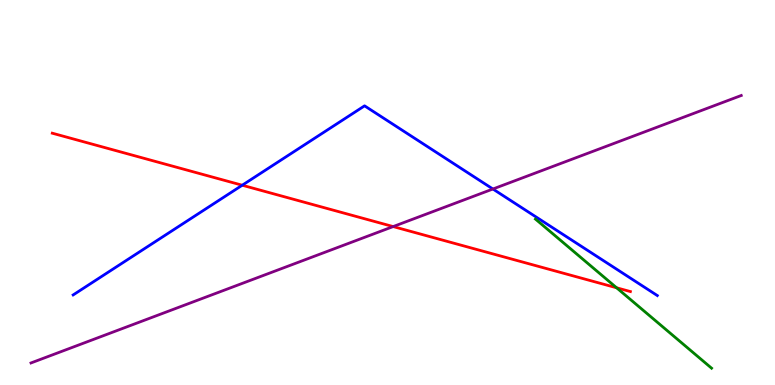[{'lines': ['blue', 'red'], 'intersections': [{'x': 3.13, 'y': 5.19}]}, {'lines': ['green', 'red'], 'intersections': [{'x': 7.96, 'y': 2.52}]}, {'lines': ['purple', 'red'], 'intersections': [{'x': 5.07, 'y': 4.11}]}, {'lines': ['blue', 'green'], 'intersections': []}, {'lines': ['blue', 'purple'], 'intersections': [{'x': 6.36, 'y': 5.09}]}, {'lines': ['green', 'purple'], 'intersections': []}]